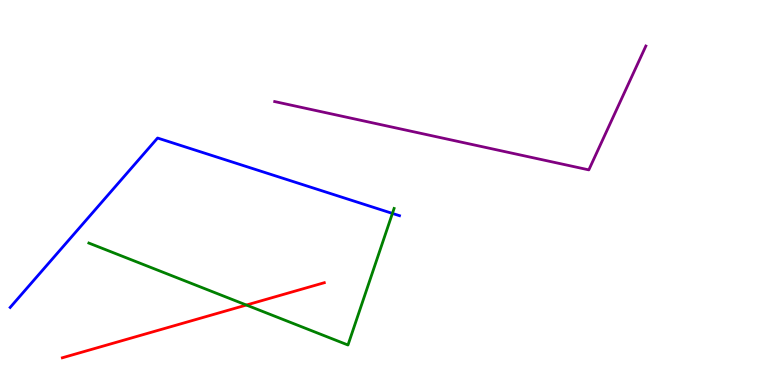[{'lines': ['blue', 'red'], 'intersections': []}, {'lines': ['green', 'red'], 'intersections': [{'x': 3.18, 'y': 2.08}]}, {'lines': ['purple', 'red'], 'intersections': []}, {'lines': ['blue', 'green'], 'intersections': [{'x': 5.06, 'y': 4.46}]}, {'lines': ['blue', 'purple'], 'intersections': []}, {'lines': ['green', 'purple'], 'intersections': []}]